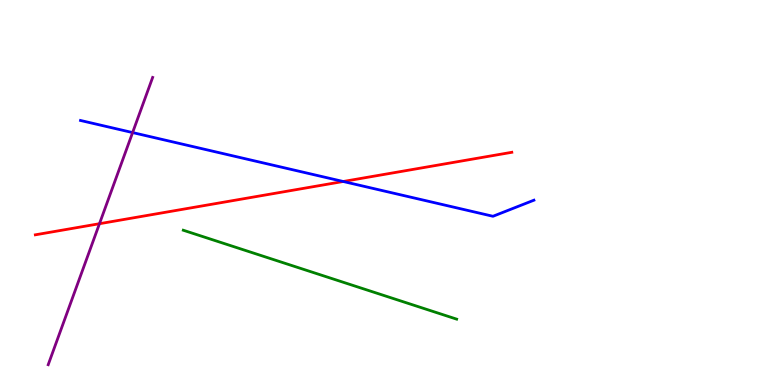[{'lines': ['blue', 'red'], 'intersections': [{'x': 4.43, 'y': 5.29}]}, {'lines': ['green', 'red'], 'intersections': []}, {'lines': ['purple', 'red'], 'intersections': [{'x': 1.28, 'y': 4.19}]}, {'lines': ['blue', 'green'], 'intersections': []}, {'lines': ['blue', 'purple'], 'intersections': [{'x': 1.71, 'y': 6.56}]}, {'lines': ['green', 'purple'], 'intersections': []}]